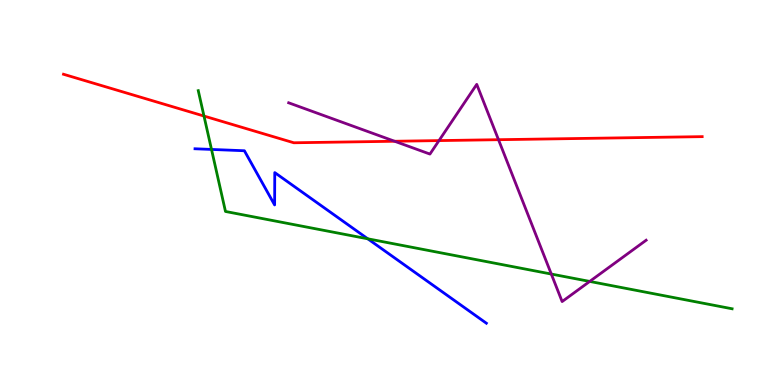[{'lines': ['blue', 'red'], 'intersections': []}, {'lines': ['green', 'red'], 'intersections': [{'x': 2.63, 'y': 6.99}]}, {'lines': ['purple', 'red'], 'intersections': [{'x': 5.09, 'y': 6.33}, {'x': 5.66, 'y': 6.35}, {'x': 6.43, 'y': 6.37}]}, {'lines': ['blue', 'green'], 'intersections': [{'x': 2.73, 'y': 6.12}, {'x': 4.75, 'y': 3.8}]}, {'lines': ['blue', 'purple'], 'intersections': []}, {'lines': ['green', 'purple'], 'intersections': [{'x': 7.11, 'y': 2.88}, {'x': 7.61, 'y': 2.69}]}]